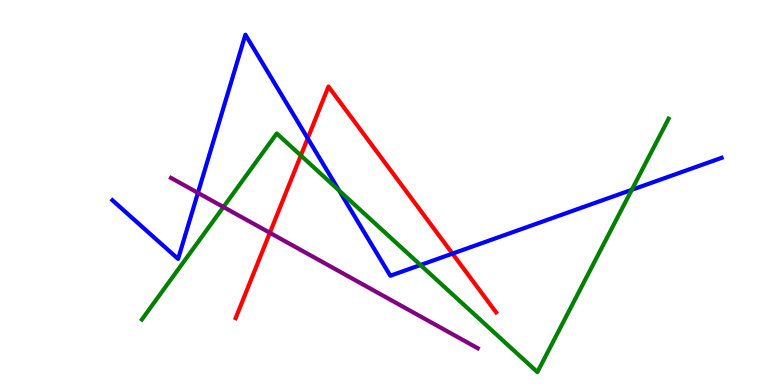[{'lines': ['blue', 'red'], 'intersections': [{'x': 3.97, 'y': 6.41}, {'x': 5.84, 'y': 3.41}]}, {'lines': ['green', 'red'], 'intersections': [{'x': 3.88, 'y': 5.96}]}, {'lines': ['purple', 'red'], 'intersections': [{'x': 3.48, 'y': 3.95}]}, {'lines': ['blue', 'green'], 'intersections': [{'x': 4.38, 'y': 5.05}, {'x': 5.43, 'y': 3.12}, {'x': 8.15, 'y': 5.07}]}, {'lines': ['blue', 'purple'], 'intersections': [{'x': 2.55, 'y': 4.99}]}, {'lines': ['green', 'purple'], 'intersections': [{'x': 2.88, 'y': 4.62}]}]